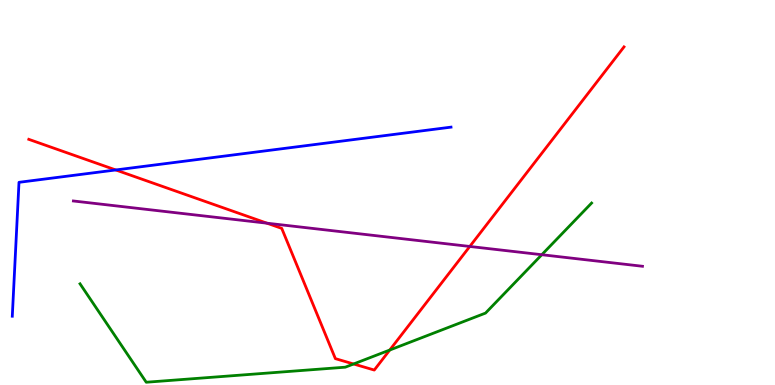[{'lines': ['blue', 'red'], 'intersections': [{'x': 1.49, 'y': 5.59}]}, {'lines': ['green', 'red'], 'intersections': [{'x': 4.56, 'y': 0.546}, {'x': 5.03, 'y': 0.908}]}, {'lines': ['purple', 'red'], 'intersections': [{'x': 3.44, 'y': 4.2}, {'x': 6.06, 'y': 3.6}]}, {'lines': ['blue', 'green'], 'intersections': []}, {'lines': ['blue', 'purple'], 'intersections': []}, {'lines': ['green', 'purple'], 'intersections': [{'x': 6.99, 'y': 3.38}]}]